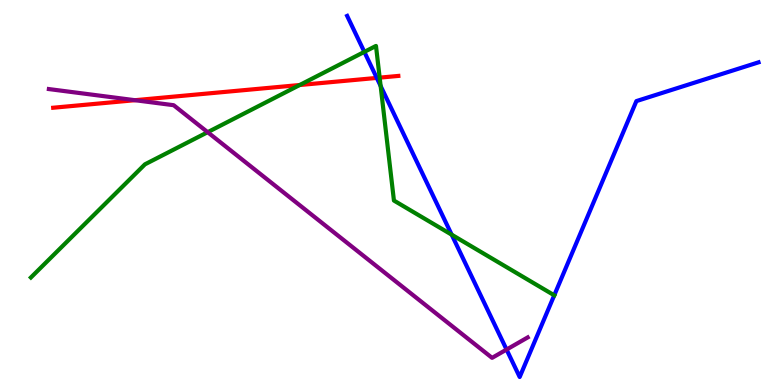[{'lines': ['blue', 'red'], 'intersections': [{'x': 4.86, 'y': 7.98}]}, {'lines': ['green', 'red'], 'intersections': [{'x': 3.87, 'y': 7.79}, {'x': 4.9, 'y': 7.98}]}, {'lines': ['purple', 'red'], 'intersections': [{'x': 1.74, 'y': 7.4}]}, {'lines': ['blue', 'green'], 'intersections': [{'x': 4.7, 'y': 8.65}, {'x': 4.91, 'y': 7.77}, {'x': 5.83, 'y': 3.9}, {'x': 7.15, 'y': 2.33}]}, {'lines': ['blue', 'purple'], 'intersections': [{'x': 6.54, 'y': 0.921}]}, {'lines': ['green', 'purple'], 'intersections': [{'x': 2.68, 'y': 6.57}]}]